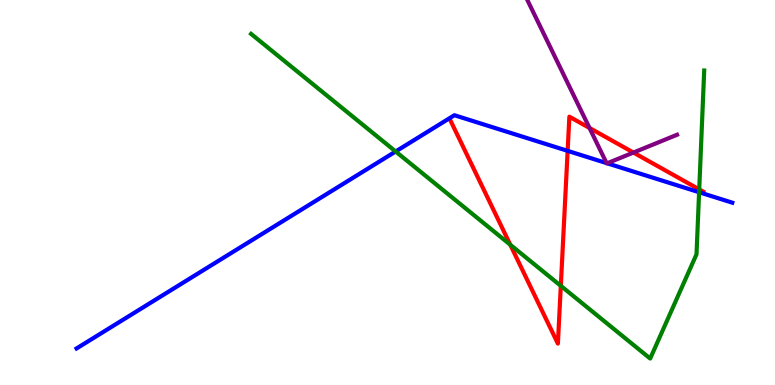[{'lines': ['blue', 'red'], 'intersections': [{'x': 7.32, 'y': 6.08}]}, {'lines': ['green', 'red'], 'intersections': [{'x': 6.58, 'y': 3.64}, {'x': 7.24, 'y': 2.58}, {'x': 9.02, 'y': 5.08}]}, {'lines': ['purple', 'red'], 'intersections': [{'x': 7.61, 'y': 6.68}, {'x': 8.17, 'y': 6.04}]}, {'lines': ['blue', 'green'], 'intersections': [{'x': 5.11, 'y': 6.07}, {'x': 9.02, 'y': 5.01}]}, {'lines': ['blue', 'purple'], 'intersections': [{'x': 7.83, 'y': 5.76}, {'x': 7.83, 'y': 5.76}]}, {'lines': ['green', 'purple'], 'intersections': []}]